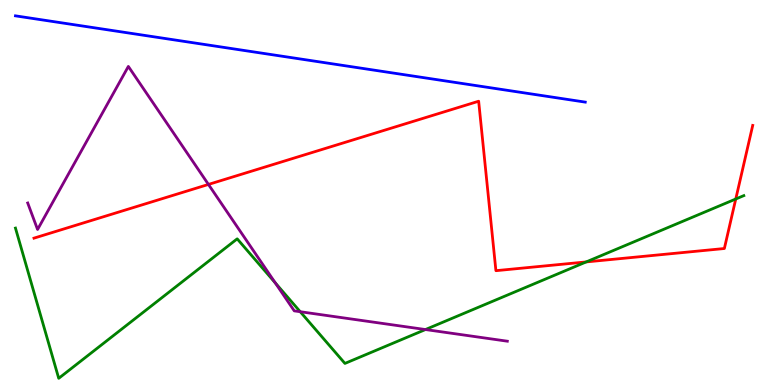[{'lines': ['blue', 'red'], 'intersections': []}, {'lines': ['green', 'red'], 'intersections': [{'x': 7.56, 'y': 3.2}, {'x': 9.49, 'y': 4.83}]}, {'lines': ['purple', 'red'], 'intersections': [{'x': 2.69, 'y': 5.21}]}, {'lines': ['blue', 'green'], 'intersections': []}, {'lines': ['blue', 'purple'], 'intersections': []}, {'lines': ['green', 'purple'], 'intersections': [{'x': 3.55, 'y': 2.65}, {'x': 3.87, 'y': 1.9}, {'x': 5.49, 'y': 1.44}]}]